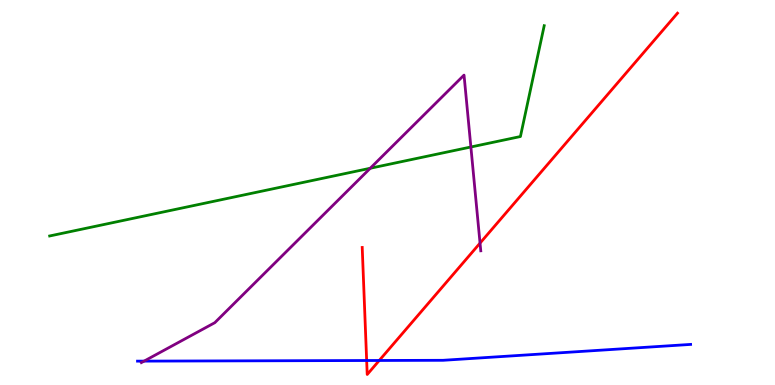[{'lines': ['blue', 'red'], 'intersections': [{'x': 4.73, 'y': 0.636}, {'x': 4.89, 'y': 0.637}]}, {'lines': ['green', 'red'], 'intersections': []}, {'lines': ['purple', 'red'], 'intersections': [{'x': 6.19, 'y': 3.69}]}, {'lines': ['blue', 'green'], 'intersections': []}, {'lines': ['blue', 'purple'], 'intersections': [{'x': 1.86, 'y': 0.62}]}, {'lines': ['green', 'purple'], 'intersections': [{'x': 4.78, 'y': 5.63}, {'x': 6.08, 'y': 6.18}]}]